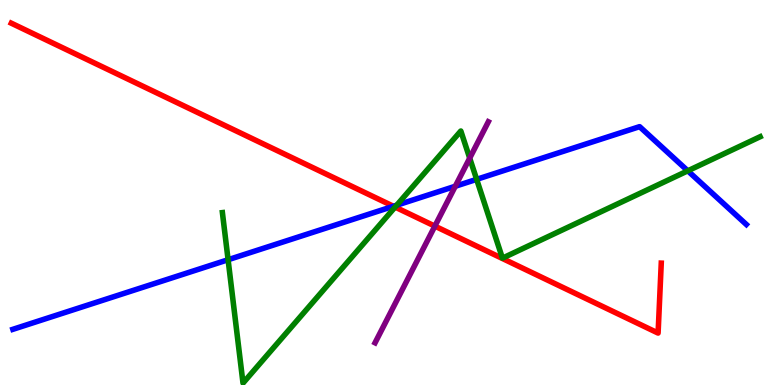[{'lines': ['blue', 'red'], 'intersections': [{'x': 5.08, 'y': 4.64}]}, {'lines': ['green', 'red'], 'intersections': [{'x': 5.1, 'y': 4.62}]}, {'lines': ['purple', 'red'], 'intersections': [{'x': 5.61, 'y': 4.13}]}, {'lines': ['blue', 'green'], 'intersections': [{'x': 2.94, 'y': 3.25}, {'x': 5.12, 'y': 4.67}, {'x': 6.15, 'y': 5.34}, {'x': 8.87, 'y': 5.56}]}, {'lines': ['blue', 'purple'], 'intersections': [{'x': 5.87, 'y': 5.16}]}, {'lines': ['green', 'purple'], 'intersections': [{'x': 6.06, 'y': 5.89}]}]